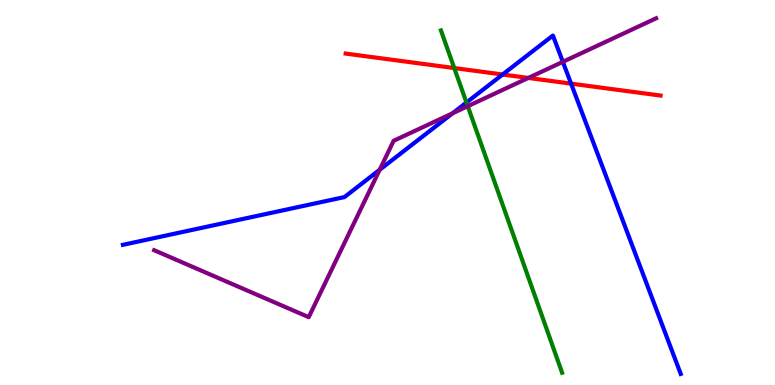[{'lines': ['blue', 'red'], 'intersections': [{'x': 6.49, 'y': 8.06}, {'x': 7.37, 'y': 7.83}]}, {'lines': ['green', 'red'], 'intersections': [{'x': 5.86, 'y': 8.23}]}, {'lines': ['purple', 'red'], 'intersections': [{'x': 6.82, 'y': 7.98}]}, {'lines': ['blue', 'green'], 'intersections': [{'x': 6.02, 'y': 7.34}]}, {'lines': ['blue', 'purple'], 'intersections': [{'x': 4.9, 'y': 5.59}, {'x': 5.84, 'y': 7.06}, {'x': 7.26, 'y': 8.39}]}, {'lines': ['green', 'purple'], 'intersections': [{'x': 6.04, 'y': 7.24}]}]